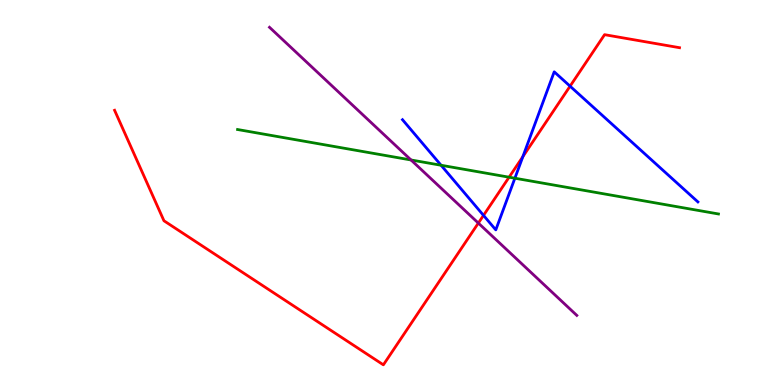[{'lines': ['blue', 'red'], 'intersections': [{'x': 6.24, 'y': 4.41}, {'x': 6.75, 'y': 5.93}, {'x': 7.36, 'y': 7.76}]}, {'lines': ['green', 'red'], 'intersections': [{'x': 6.57, 'y': 5.4}]}, {'lines': ['purple', 'red'], 'intersections': [{'x': 6.17, 'y': 4.21}]}, {'lines': ['blue', 'green'], 'intersections': [{'x': 5.69, 'y': 5.71}, {'x': 6.64, 'y': 5.37}]}, {'lines': ['blue', 'purple'], 'intersections': []}, {'lines': ['green', 'purple'], 'intersections': [{'x': 5.3, 'y': 5.84}]}]